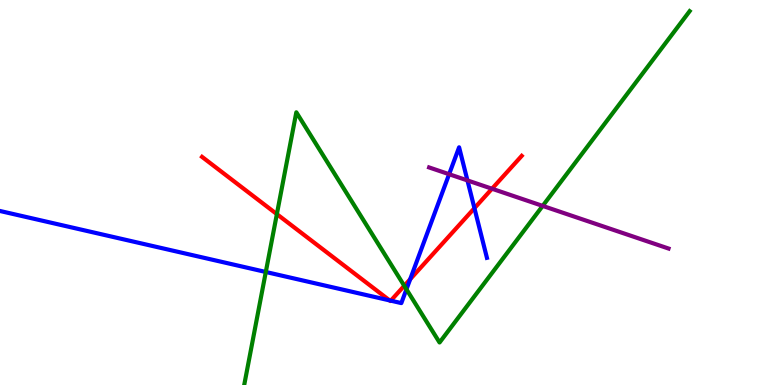[{'lines': ['blue', 'red'], 'intersections': [{'x': 5.03, 'y': 2.2}, {'x': 5.04, 'y': 2.19}, {'x': 5.29, 'y': 2.75}, {'x': 6.12, 'y': 4.59}]}, {'lines': ['green', 'red'], 'intersections': [{'x': 3.57, 'y': 4.44}, {'x': 5.22, 'y': 2.58}]}, {'lines': ['purple', 'red'], 'intersections': [{'x': 6.35, 'y': 5.1}]}, {'lines': ['blue', 'green'], 'intersections': [{'x': 3.43, 'y': 2.94}, {'x': 5.24, 'y': 2.49}]}, {'lines': ['blue', 'purple'], 'intersections': [{'x': 5.8, 'y': 5.47}, {'x': 6.03, 'y': 5.31}]}, {'lines': ['green', 'purple'], 'intersections': [{'x': 7.0, 'y': 4.65}]}]